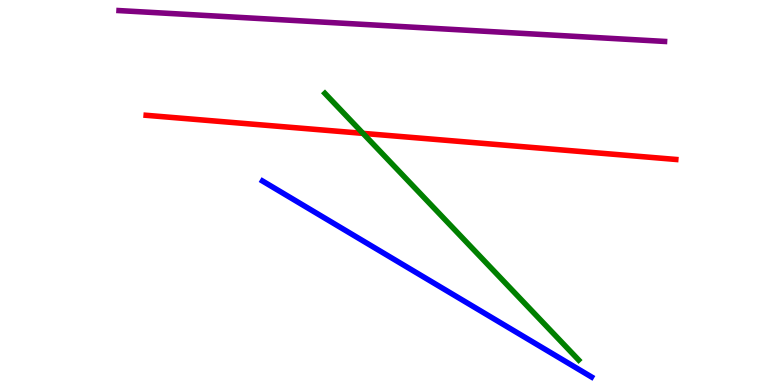[{'lines': ['blue', 'red'], 'intersections': []}, {'lines': ['green', 'red'], 'intersections': [{'x': 4.68, 'y': 6.54}]}, {'lines': ['purple', 'red'], 'intersections': []}, {'lines': ['blue', 'green'], 'intersections': []}, {'lines': ['blue', 'purple'], 'intersections': []}, {'lines': ['green', 'purple'], 'intersections': []}]